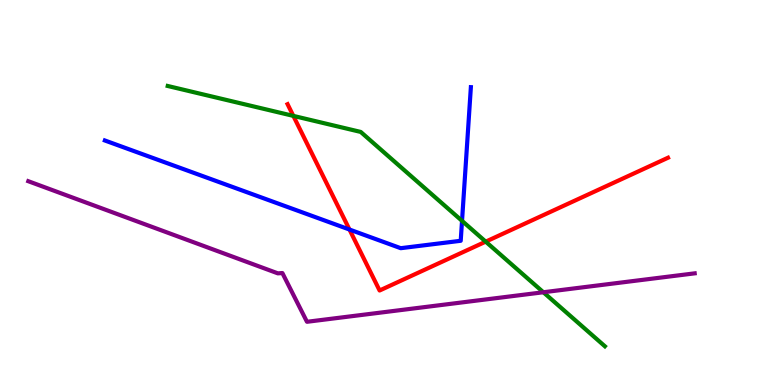[{'lines': ['blue', 'red'], 'intersections': [{'x': 4.51, 'y': 4.04}]}, {'lines': ['green', 'red'], 'intersections': [{'x': 3.79, 'y': 6.99}, {'x': 6.27, 'y': 3.72}]}, {'lines': ['purple', 'red'], 'intersections': []}, {'lines': ['blue', 'green'], 'intersections': [{'x': 5.96, 'y': 4.26}]}, {'lines': ['blue', 'purple'], 'intersections': []}, {'lines': ['green', 'purple'], 'intersections': [{'x': 7.01, 'y': 2.41}]}]